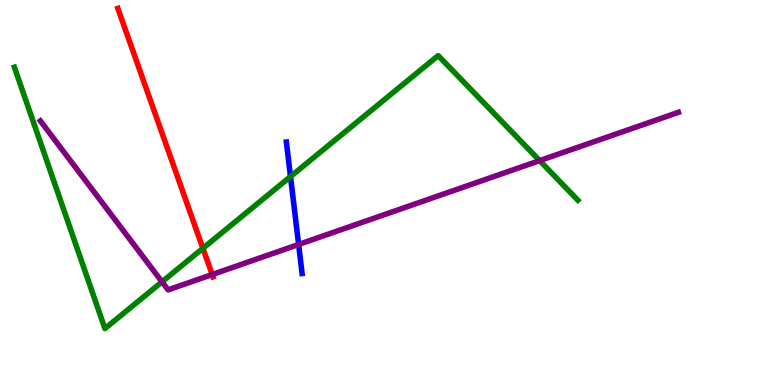[{'lines': ['blue', 'red'], 'intersections': []}, {'lines': ['green', 'red'], 'intersections': [{'x': 2.62, 'y': 3.55}]}, {'lines': ['purple', 'red'], 'intersections': [{'x': 2.74, 'y': 2.87}]}, {'lines': ['blue', 'green'], 'intersections': [{'x': 3.75, 'y': 5.41}]}, {'lines': ['blue', 'purple'], 'intersections': [{'x': 3.85, 'y': 3.65}]}, {'lines': ['green', 'purple'], 'intersections': [{'x': 2.09, 'y': 2.68}, {'x': 6.96, 'y': 5.83}]}]